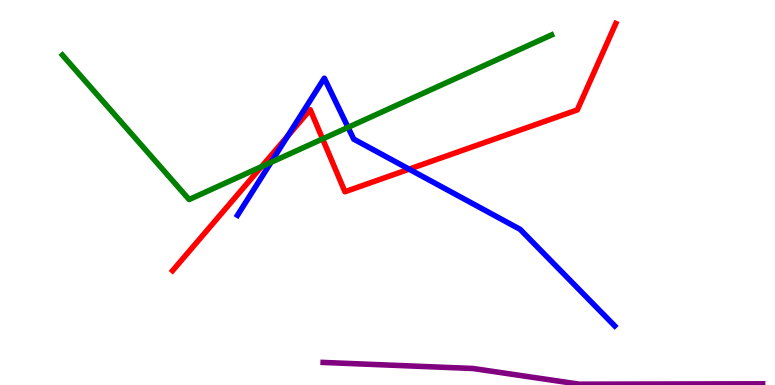[{'lines': ['blue', 'red'], 'intersections': [{'x': 3.71, 'y': 6.46}, {'x': 5.28, 'y': 5.61}]}, {'lines': ['green', 'red'], 'intersections': [{'x': 3.37, 'y': 5.67}, {'x': 4.16, 'y': 6.39}]}, {'lines': ['purple', 'red'], 'intersections': []}, {'lines': ['blue', 'green'], 'intersections': [{'x': 3.5, 'y': 5.78}, {'x': 4.49, 'y': 6.69}]}, {'lines': ['blue', 'purple'], 'intersections': []}, {'lines': ['green', 'purple'], 'intersections': []}]